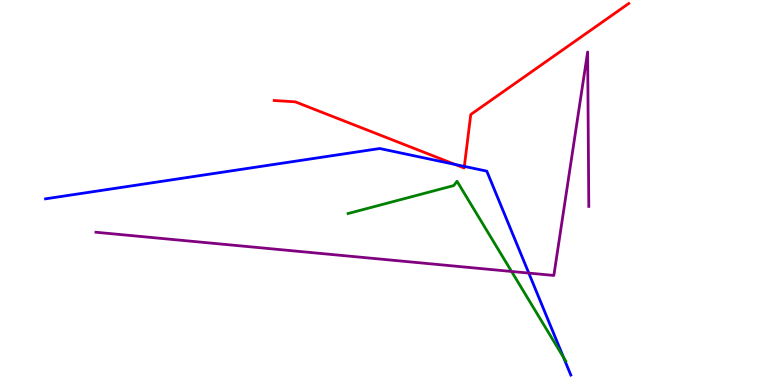[{'lines': ['blue', 'red'], 'intersections': [{'x': 5.87, 'y': 5.73}, {'x': 5.99, 'y': 5.68}]}, {'lines': ['green', 'red'], 'intersections': []}, {'lines': ['purple', 'red'], 'intersections': []}, {'lines': ['blue', 'green'], 'intersections': [{'x': 7.27, 'y': 0.717}]}, {'lines': ['blue', 'purple'], 'intersections': [{'x': 6.82, 'y': 2.91}]}, {'lines': ['green', 'purple'], 'intersections': [{'x': 6.6, 'y': 2.95}]}]